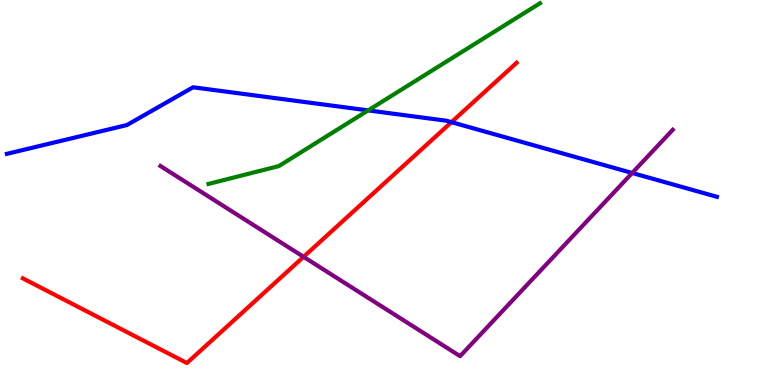[{'lines': ['blue', 'red'], 'intersections': [{'x': 5.83, 'y': 6.83}]}, {'lines': ['green', 'red'], 'intersections': []}, {'lines': ['purple', 'red'], 'intersections': [{'x': 3.92, 'y': 3.33}]}, {'lines': ['blue', 'green'], 'intersections': [{'x': 4.75, 'y': 7.13}]}, {'lines': ['blue', 'purple'], 'intersections': [{'x': 8.16, 'y': 5.51}]}, {'lines': ['green', 'purple'], 'intersections': []}]